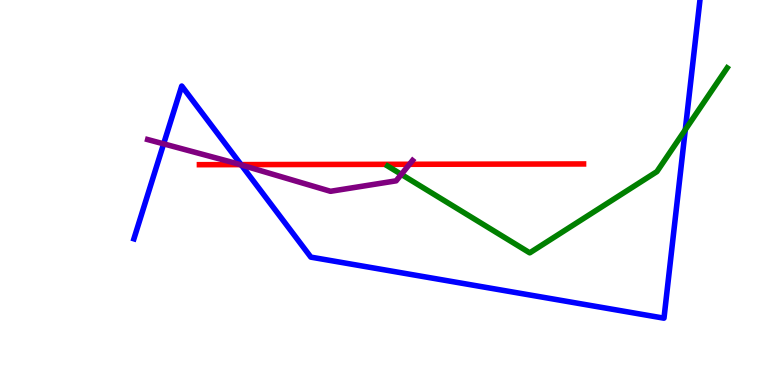[{'lines': ['blue', 'red'], 'intersections': [{'x': 3.11, 'y': 5.72}]}, {'lines': ['green', 'red'], 'intersections': []}, {'lines': ['purple', 'red'], 'intersections': [{'x': 3.1, 'y': 5.72}, {'x': 5.28, 'y': 5.73}]}, {'lines': ['blue', 'green'], 'intersections': [{'x': 8.84, 'y': 6.63}]}, {'lines': ['blue', 'purple'], 'intersections': [{'x': 2.11, 'y': 6.26}, {'x': 3.11, 'y': 5.71}]}, {'lines': ['green', 'purple'], 'intersections': [{'x': 5.18, 'y': 5.47}]}]